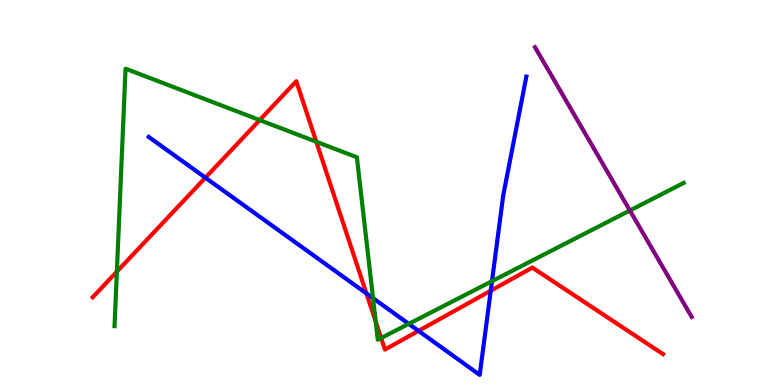[{'lines': ['blue', 'red'], 'intersections': [{'x': 2.65, 'y': 5.38}, {'x': 4.73, 'y': 2.38}, {'x': 5.4, 'y': 1.41}, {'x': 6.33, 'y': 2.45}]}, {'lines': ['green', 'red'], 'intersections': [{'x': 1.51, 'y': 2.94}, {'x': 3.35, 'y': 6.88}, {'x': 4.08, 'y': 6.32}, {'x': 4.85, 'y': 1.65}, {'x': 4.92, 'y': 1.22}]}, {'lines': ['purple', 'red'], 'intersections': []}, {'lines': ['blue', 'green'], 'intersections': [{'x': 4.81, 'y': 2.26}, {'x': 5.27, 'y': 1.59}, {'x': 6.35, 'y': 2.7}]}, {'lines': ['blue', 'purple'], 'intersections': []}, {'lines': ['green', 'purple'], 'intersections': [{'x': 8.13, 'y': 4.53}]}]